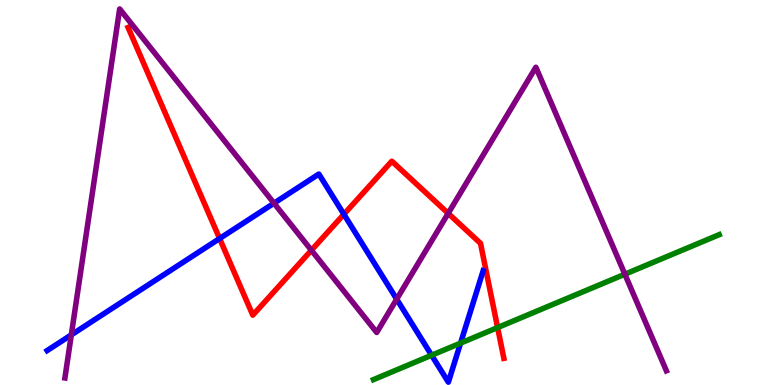[{'lines': ['blue', 'red'], 'intersections': [{'x': 2.83, 'y': 3.8}, {'x': 4.44, 'y': 4.43}]}, {'lines': ['green', 'red'], 'intersections': [{'x': 6.42, 'y': 1.49}]}, {'lines': ['purple', 'red'], 'intersections': [{'x': 4.02, 'y': 3.5}, {'x': 5.78, 'y': 4.46}]}, {'lines': ['blue', 'green'], 'intersections': [{'x': 5.57, 'y': 0.773}, {'x': 5.94, 'y': 1.09}]}, {'lines': ['blue', 'purple'], 'intersections': [{'x': 0.92, 'y': 1.3}, {'x': 3.54, 'y': 4.72}, {'x': 5.12, 'y': 2.23}]}, {'lines': ['green', 'purple'], 'intersections': [{'x': 8.06, 'y': 2.88}]}]